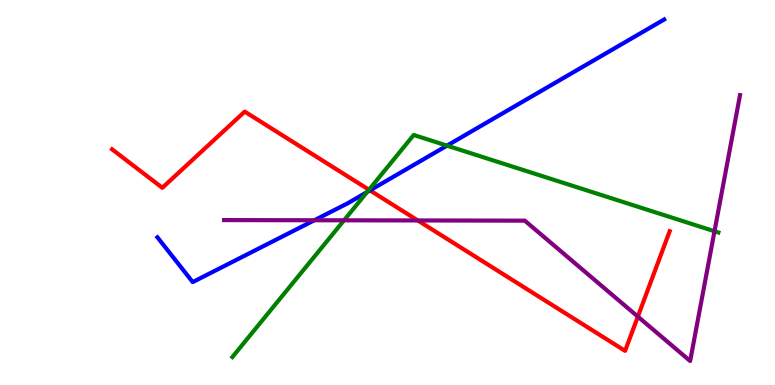[{'lines': ['blue', 'red'], 'intersections': [{'x': 4.77, 'y': 5.06}]}, {'lines': ['green', 'red'], 'intersections': [{'x': 4.76, 'y': 5.07}]}, {'lines': ['purple', 'red'], 'intersections': [{'x': 5.39, 'y': 4.27}, {'x': 8.23, 'y': 1.78}]}, {'lines': ['blue', 'green'], 'intersections': [{'x': 4.74, 'y': 5.01}, {'x': 5.77, 'y': 6.22}]}, {'lines': ['blue', 'purple'], 'intersections': [{'x': 4.06, 'y': 4.28}]}, {'lines': ['green', 'purple'], 'intersections': [{'x': 4.44, 'y': 4.28}, {'x': 9.22, 'y': 3.99}]}]